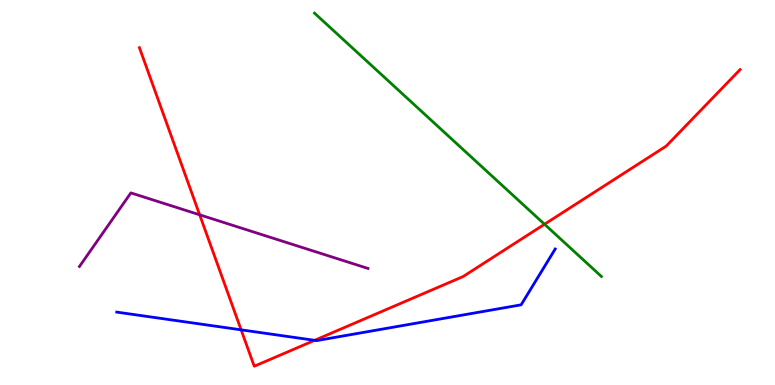[{'lines': ['blue', 'red'], 'intersections': [{'x': 3.11, 'y': 1.43}, {'x': 4.06, 'y': 1.16}]}, {'lines': ['green', 'red'], 'intersections': [{'x': 7.03, 'y': 4.18}]}, {'lines': ['purple', 'red'], 'intersections': [{'x': 2.58, 'y': 4.42}]}, {'lines': ['blue', 'green'], 'intersections': []}, {'lines': ['blue', 'purple'], 'intersections': []}, {'lines': ['green', 'purple'], 'intersections': []}]